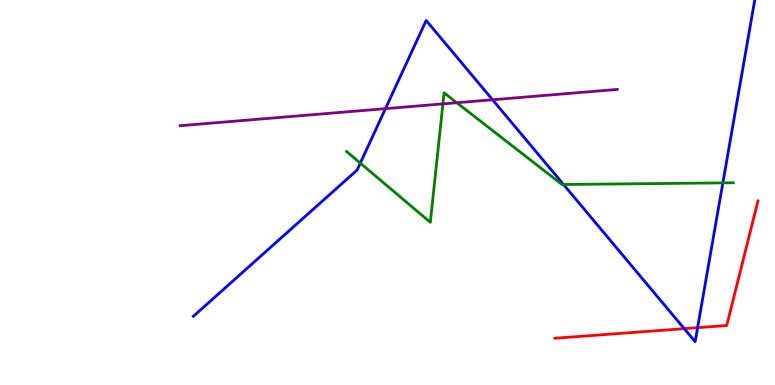[{'lines': ['blue', 'red'], 'intersections': [{'x': 8.83, 'y': 1.46}, {'x': 9.0, 'y': 1.49}]}, {'lines': ['green', 'red'], 'intersections': []}, {'lines': ['purple', 'red'], 'intersections': []}, {'lines': ['blue', 'green'], 'intersections': [{'x': 4.65, 'y': 5.76}, {'x': 7.27, 'y': 5.21}, {'x': 9.33, 'y': 5.25}]}, {'lines': ['blue', 'purple'], 'intersections': [{'x': 4.97, 'y': 7.18}, {'x': 6.36, 'y': 7.41}]}, {'lines': ['green', 'purple'], 'intersections': [{'x': 5.71, 'y': 7.3}, {'x': 5.89, 'y': 7.33}]}]